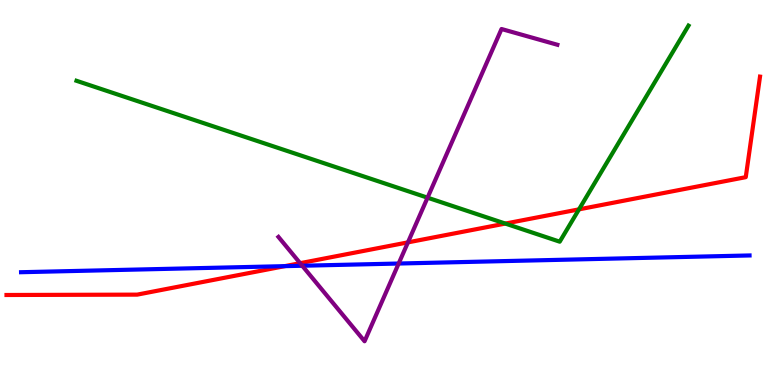[{'lines': ['blue', 'red'], 'intersections': [{'x': 3.67, 'y': 3.09}]}, {'lines': ['green', 'red'], 'intersections': [{'x': 6.52, 'y': 4.19}, {'x': 7.47, 'y': 4.56}]}, {'lines': ['purple', 'red'], 'intersections': [{'x': 3.87, 'y': 3.16}, {'x': 5.26, 'y': 3.7}]}, {'lines': ['blue', 'green'], 'intersections': []}, {'lines': ['blue', 'purple'], 'intersections': [{'x': 3.9, 'y': 3.1}, {'x': 5.14, 'y': 3.16}]}, {'lines': ['green', 'purple'], 'intersections': [{'x': 5.52, 'y': 4.87}]}]